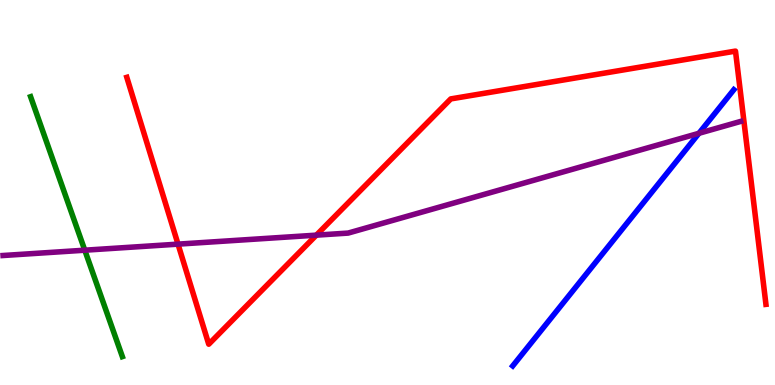[{'lines': ['blue', 'red'], 'intersections': []}, {'lines': ['green', 'red'], 'intersections': []}, {'lines': ['purple', 'red'], 'intersections': [{'x': 2.3, 'y': 3.66}, {'x': 4.08, 'y': 3.89}]}, {'lines': ['blue', 'green'], 'intersections': []}, {'lines': ['blue', 'purple'], 'intersections': [{'x': 9.02, 'y': 6.54}]}, {'lines': ['green', 'purple'], 'intersections': [{'x': 1.09, 'y': 3.5}]}]